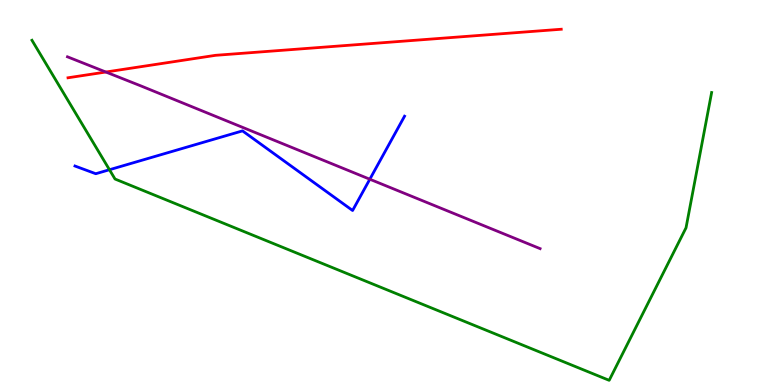[{'lines': ['blue', 'red'], 'intersections': []}, {'lines': ['green', 'red'], 'intersections': []}, {'lines': ['purple', 'red'], 'intersections': [{'x': 1.37, 'y': 8.13}]}, {'lines': ['blue', 'green'], 'intersections': [{'x': 1.41, 'y': 5.59}]}, {'lines': ['blue', 'purple'], 'intersections': [{'x': 4.77, 'y': 5.34}]}, {'lines': ['green', 'purple'], 'intersections': []}]